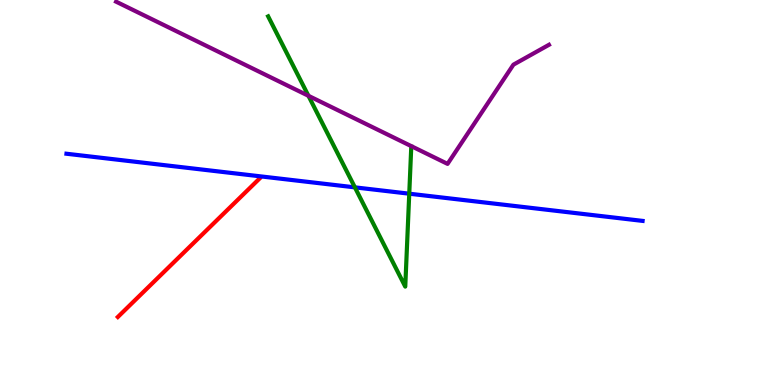[{'lines': ['blue', 'red'], 'intersections': []}, {'lines': ['green', 'red'], 'intersections': []}, {'lines': ['purple', 'red'], 'intersections': []}, {'lines': ['blue', 'green'], 'intersections': [{'x': 4.58, 'y': 5.13}, {'x': 5.28, 'y': 4.97}]}, {'lines': ['blue', 'purple'], 'intersections': []}, {'lines': ['green', 'purple'], 'intersections': [{'x': 3.98, 'y': 7.51}]}]